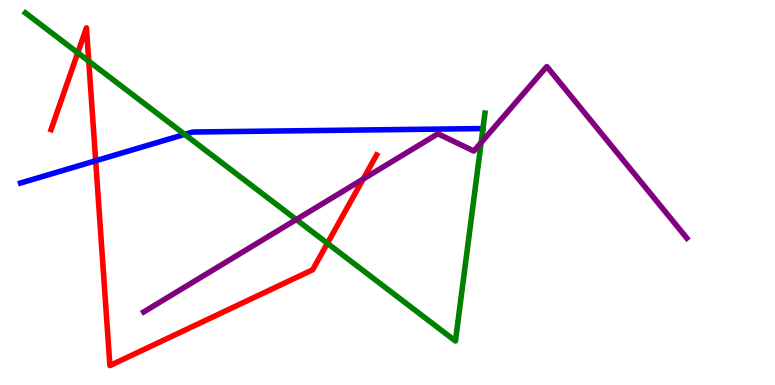[{'lines': ['blue', 'red'], 'intersections': [{'x': 1.23, 'y': 5.82}]}, {'lines': ['green', 'red'], 'intersections': [{'x': 1.0, 'y': 8.63}, {'x': 1.15, 'y': 8.41}, {'x': 4.22, 'y': 3.68}]}, {'lines': ['purple', 'red'], 'intersections': [{'x': 4.69, 'y': 5.35}]}, {'lines': ['blue', 'green'], 'intersections': [{'x': 2.38, 'y': 6.51}]}, {'lines': ['blue', 'purple'], 'intersections': []}, {'lines': ['green', 'purple'], 'intersections': [{'x': 3.82, 'y': 4.3}, {'x': 6.21, 'y': 6.3}]}]